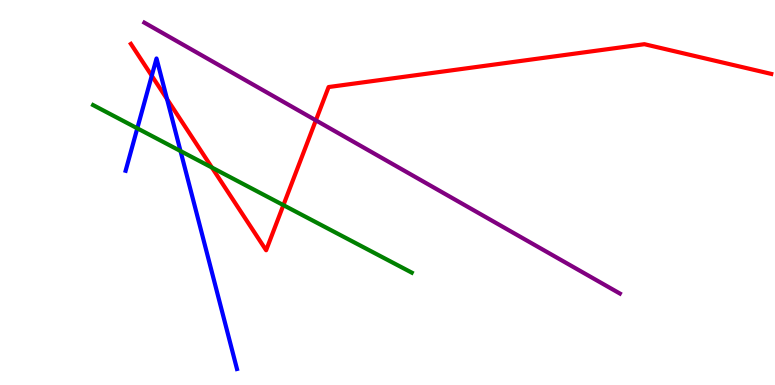[{'lines': ['blue', 'red'], 'intersections': [{'x': 1.96, 'y': 8.03}, {'x': 2.16, 'y': 7.43}]}, {'lines': ['green', 'red'], 'intersections': [{'x': 2.73, 'y': 5.65}, {'x': 3.66, 'y': 4.67}]}, {'lines': ['purple', 'red'], 'intersections': [{'x': 4.08, 'y': 6.87}]}, {'lines': ['blue', 'green'], 'intersections': [{'x': 1.77, 'y': 6.67}, {'x': 2.33, 'y': 6.08}]}, {'lines': ['blue', 'purple'], 'intersections': []}, {'lines': ['green', 'purple'], 'intersections': []}]